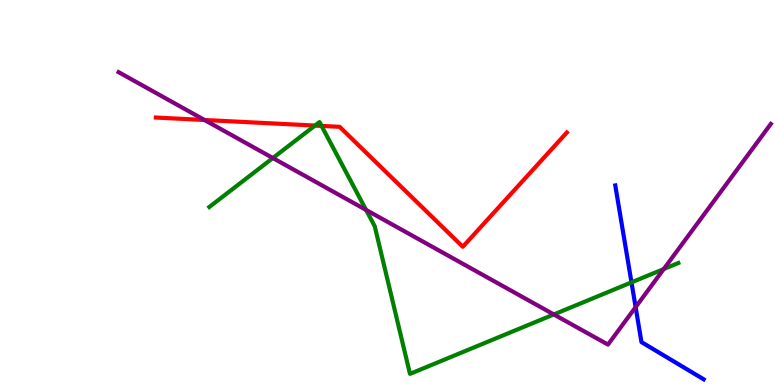[{'lines': ['blue', 'red'], 'intersections': []}, {'lines': ['green', 'red'], 'intersections': [{'x': 4.06, 'y': 6.74}, {'x': 4.15, 'y': 6.73}]}, {'lines': ['purple', 'red'], 'intersections': [{'x': 2.64, 'y': 6.88}]}, {'lines': ['blue', 'green'], 'intersections': [{'x': 8.15, 'y': 2.67}]}, {'lines': ['blue', 'purple'], 'intersections': [{'x': 8.2, 'y': 2.02}]}, {'lines': ['green', 'purple'], 'intersections': [{'x': 3.52, 'y': 5.9}, {'x': 4.72, 'y': 4.55}, {'x': 7.15, 'y': 1.83}, {'x': 8.56, 'y': 3.01}]}]